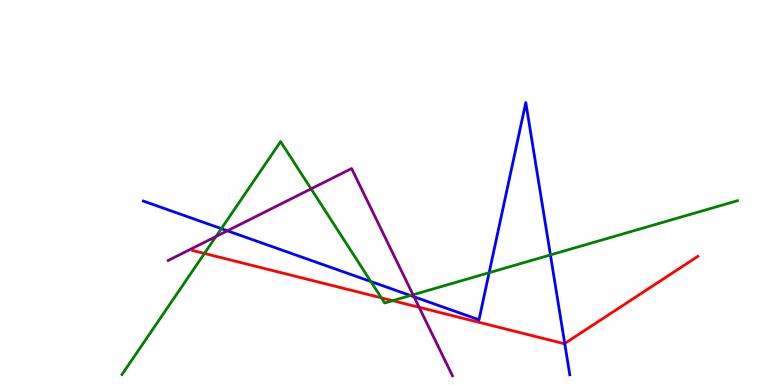[{'lines': ['blue', 'red'], 'intersections': [{'x': 7.29, 'y': 1.08}]}, {'lines': ['green', 'red'], 'intersections': [{'x': 2.64, 'y': 3.42}, {'x': 4.92, 'y': 2.26}, {'x': 5.07, 'y': 2.19}]}, {'lines': ['purple', 'red'], 'intersections': [{'x': 5.41, 'y': 2.02}]}, {'lines': ['blue', 'green'], 'intersections': [{'x': 2.86, 'y': 4.06}, {'x': 4.79, 'y': 2.69}, {'x': 5.3, 'y': 2.32}, {'x': 6.31, 'y': 2.92}, {'x': 7.1, 'y': 3.38}]}, {'lines': ['blue', 'purple'], 'intersections': [{'x': 2.93, 'y': 4.01}, {'x': 5.34, 'y': 2.29}]}, {'lines': ['green', 'purple'], 'intersections': [{'x': 2.79, 'y': 3.86}, {'x': 4.01, 'y': 5.09}, {'x': 5.33, 'y': 2.34}]}]